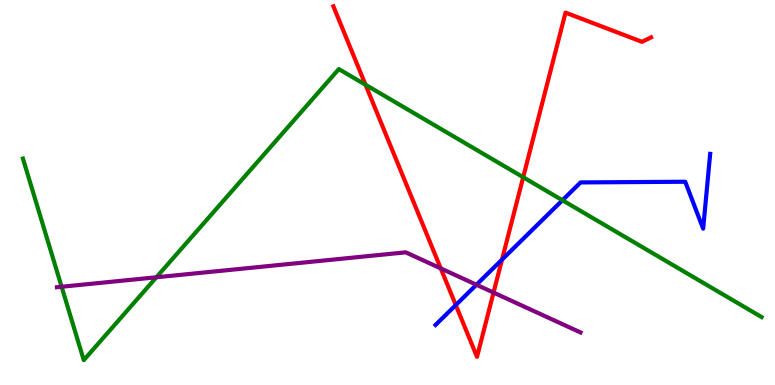[{'lines': ['blue', 'red'], 'intersections': [{'x': 5.88, 'y': 2.08}, {'x': 6.48, 'y': 3.26}]}, {'lines': ['green', 'red'], 'intersections': [{'x': 4.72, 'y': 7.8}, {'x': 6.75, 'y': 5.4}]}, {'lines': ['purple', 'red'], 'intersections': [{'x': 5.69, 'y': 3.03}, {'x': 6.37, 'y': 2.4}]}, {'lines': ['blue', 'green'], 'intersections': [{'x': 7.26, 'y': 4.8}]}, {'lines': ['blue', 'purple'], 'intersections': [{'x': 6.15, 'y': 2.6}]}, {'lines': ['green', 'purple'], 'intersections': [{'x': 0.795, 'y': 2.55}, {'x': 2.02, 'y': 2.8}]}]